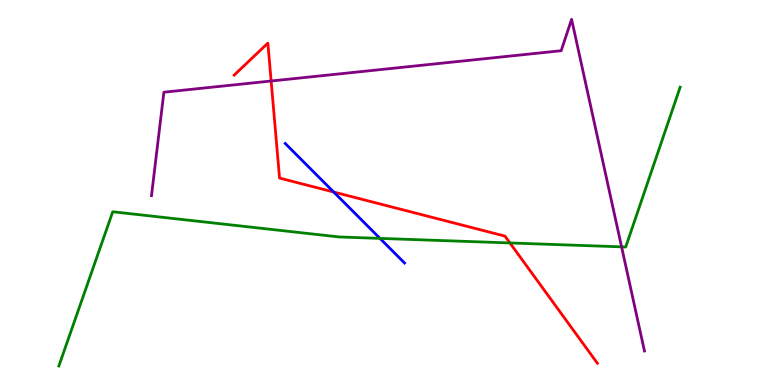[{'lines': ['blue', 'red'], 'intersections': [{'x': 4.31, 'y': 5.01}]}, {'lines': ['green', 'red'], 'intersections': [{'x': 6.58, 'y': 3.69}]}, {'lines': ['purple', 'red'], 'intersections': [{'x': 3.5, 'y': 7.9}]}, {'lines': ['blue', 'green'], 'intersections': [{'x': 4.9, 'y': 3.81}]}, {'lines': ['blue', 'purple'], 'intersections': []}, {'lines': ['green', 'purple'], 'intersections': [{'x': 8.02, 'y': 3.59}]}]